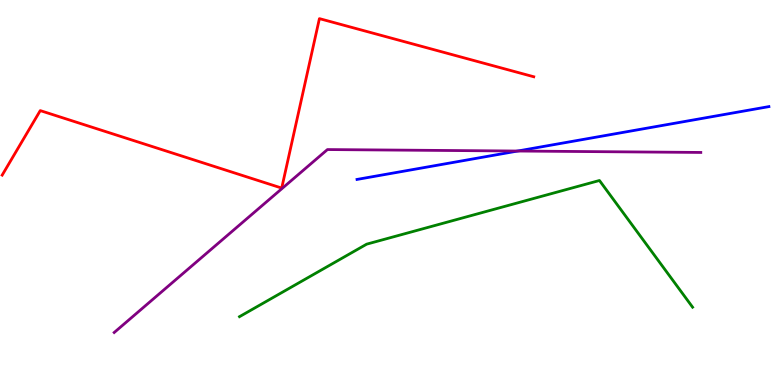[{'lines': ['blue', 'red'], 'intersections': []}, {'lines': ['green', 'red'], 'intersections': []}, {'lines': ['purple', 'red'], 'intersections': []}, {'lines': ['blue', 'green'], 'intersections': []}, {'lines': ['blue', 'purple'], 'intersections': [{'x': 6.68, 'y': 6.08}]}, {'lines': ['green', 'purple'], 'intersections': []}]